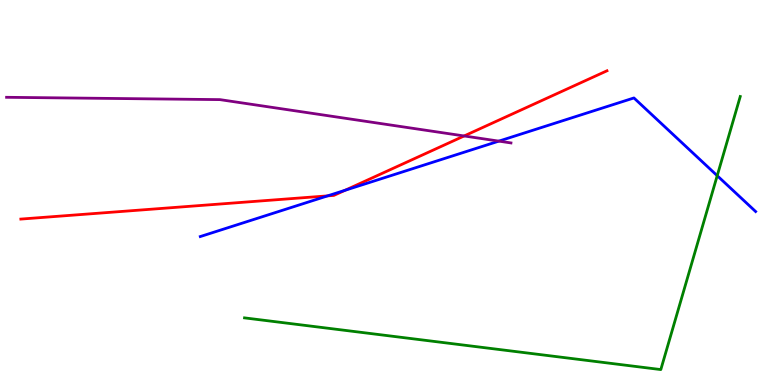[{'lines': ['blue', 'red'], 'intersections': [{'x': 4.23, 'y': 4.91}, {'x': 4.45, 'y': 5.06}]}, {'lines': ['green', 'red'], 'intersections': []}, {'lines': ['purple', 'red'], 'intersections': [{'x': 5.99, 'y': 6.47}]}, {'lines': ['blue', 'green'], 'intersections': [{'x': 9.25, 'y': 5.44}]}, {'lines': ['blue', 'purple'], 'intersections': [{'x': 6.44, 'y': 6.33}]}, {'lines': ['green', 'purple'], 'intersections': []}]